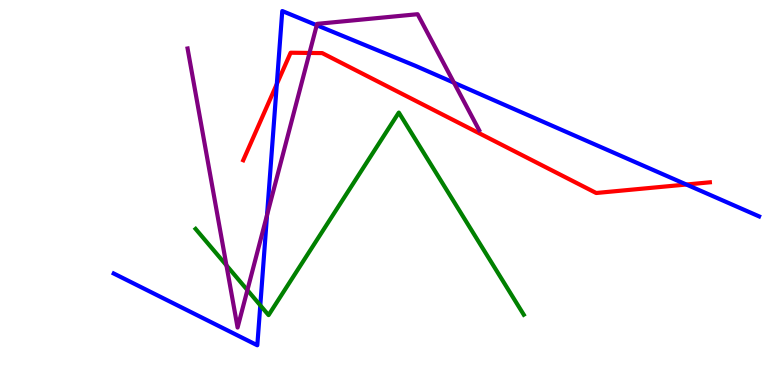[{'lines': ['blue', 'red'], 'intersections': [{'x': 3.57, 'y': 7.82}, {'x': 8.86, 'y': 5.21}]}, {'lines': ['green', 'red'], 'intersections': []}, {'lines': ['purple', 'red'], 'intersections': [{'x': 3.99, 'y': 8.62}]}, {'lines': ['blue', 'green'], 'intersections': [{'x': 3.36, 'y': 2.07}]}, {'lines': ['blue', 'purple'], 'intersections': [{'x': 3.45, 'y': 4.41}, {'x': 4.09, 'y': 9.34}, {'x': 5.86, 'y': 7.85}]}, {'lines': ['green', 'purple'], 'intersections': [{'x': 2.92, 'y': 3.11}, {'x': 3.19, 'y': 2.46}]}]